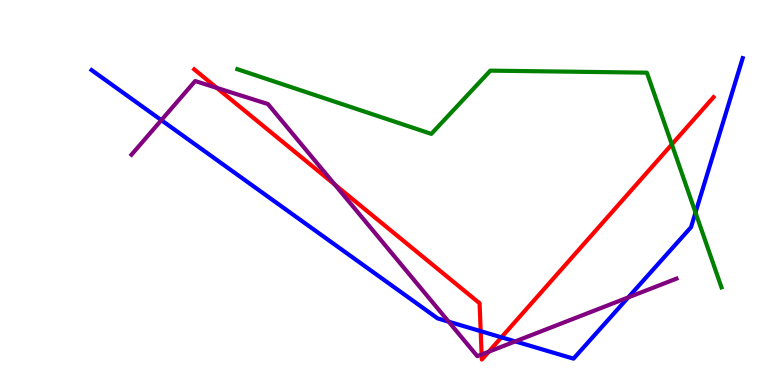[{'lines': ['blue', 'red'], 'intersections': [{'x': 6.2, 'y': 1.4}, {'x': 6.47, 'y': 1.24}]}, {'lines': ['green', 'red'], 'intersections': [{'x': 8.67, 'y': 6.25}]}, {'lines': ['purple', 'red'], 'intersections': [{'x': 2.8, 'y': 7.72}, {'x': 4.32, 'y': 5.21}, {'x': 6.21, 'y': 0.792}, {'x': 6.31, 'y': 0.864}]}, {'lines': ['blue', 'green'], 'intersections': [{'x': 8.97, 'y': 4.48}]}, {'lines': ['blue', 'purple'], 'intersections': [{'x': 2.08, 'y': 6.88}, {'x': 5.79, 'y': 1.64}, {'x': 6.65, 'y': 1.13}, {'x': 8.11, 'y': 2.28}]}, {'lines': ['green', 'purple'], 'intersections': []}]